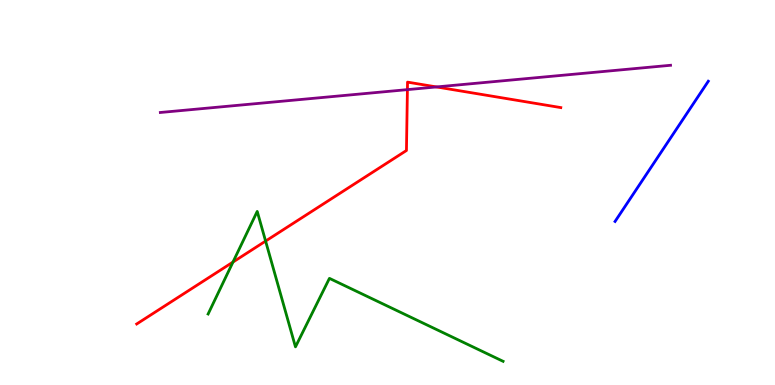[{'lines': ['blue', 'red'], 'intersections': []}, {'lines': ['green', 'red'], 'intersections': [{'x': 3.01, 'y': 3.19}, {'x': 3.43, 'y': 3.74}]}, {'lines': ['purple', 'red'], 'intersections': [{'x': 5.26, 'y': 7.67}, {'x': 5.63, 'y': 7.74}]}, {'lines': ['blue', 'green'], 'intersections': []}, {'lines': ['blue', 'purple'], 'intersections': []}, {'lines': ['green', 'purple'], 'intersections': []}]